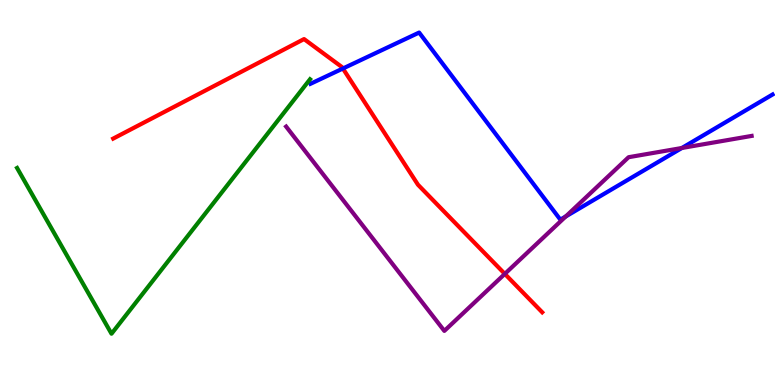[{'lines': ['blue', 'red'], 'intersections': [{'x': 4.42, 'y': 8.22}]}, {'lines': ['green', 'red'], 'intersections': []}, {'lines': ['purple', 'red'], 'intersections': [{'x': 6.51, 'y': 2.89}]}, {'lines': ['blue', 'green'], 'intersections': []}, {'lines': ['blue', 'purple'], 'intersections': [{'x': 7.3, 'y': 4.38}, {'x': 8.8, 'y': 6.16}]}, {'lines': ['green', 'purple'], 'intersections': []}]